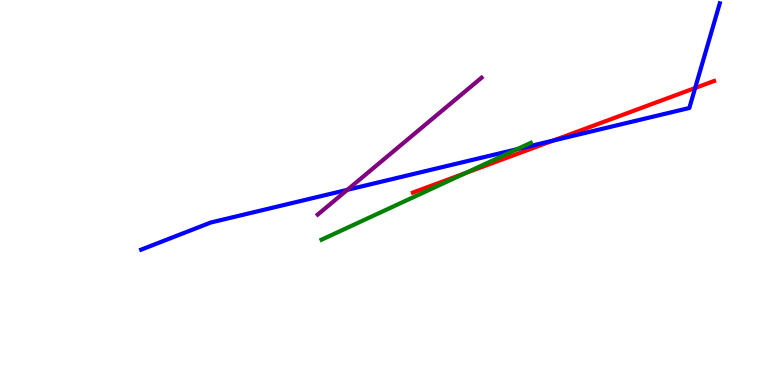[{'lines': ['blue', 'red'], 'intersections': [{'x': 7.14, 'y': 6.35}, {'x': 8.97, 'y': 7.71}]}, {'lines': ['green', 'red'], 'intersections': [{'x': 6.01, 'y': 5.5}]}, {'lines': ['purple', 'red'], 'intersections': []}, {'lines': ['blue', 'green'], 'intersections': [{'x': 6.67, 'y': 6.12}]}, {'lines': ['blue', 'purple'], 'intersections': [{'x': 4.48, 'y': 5.07}]}, {'lines': ['green', 'purple'], 'intersections': []}]